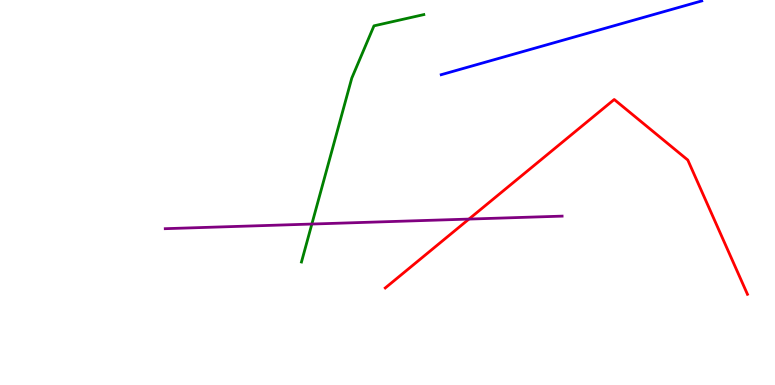[{'lines': ['blue', 'red'], 'intersections': []}, {'lines': ['green', 'red'], 'intersections': []}, {'lines': ['purple', 'red'], 'intersections': [{'x': 6.05, 'y': 4.31}]}, {'lines': ['blue', 'green'], 'intersections': []}, {'lines': ['blue', 'purple'], 'intersections': []}, {'lines': ['green', 'purple'], 'intersections': [{'x': 4.02, 'y': 4.18}]}]